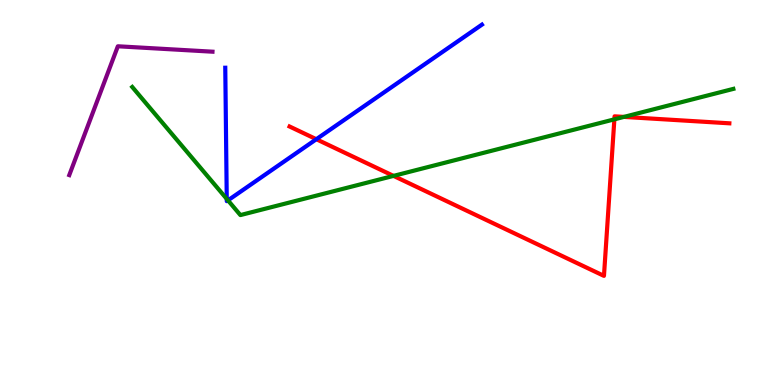[{'lines': ['blue', 'red'], 'intersections': [{'x': 4.08, 'y': 6.38}]}, {'lines': ['green', 'red'], 'intersections': [{'x': 5.08, 'y': 5.43}, {'x': 7.93, 'y': 6.9}, {'x': 8.05, 'y': 6.96}]}, {'lines': ['purple', 'red'], 'intersections': []}, {'lines': ['blue', 'green'], 'intersections': [{'x': 2.93, 'y': 4.83}, {'x': 2.94, 'y': 4.8}]}, {'lines': ['blue', 'purple'], 'intersections': []}, {'lines': ['green', 'purple'], 'intersections': []}]